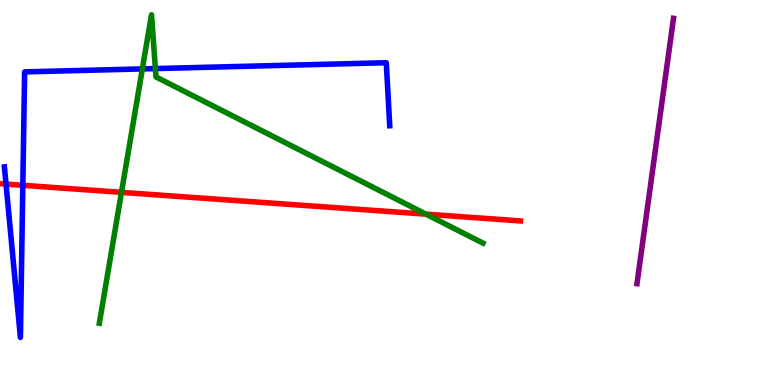[{'lines': ['blue', 'red'], 'intersections': [{'x': 0.0776, 'y': 5.22}, {'x': 0.295, 'y': 5.19}]}, {'lines': ['green', 'red'], 'intersections': [{'x': 1.57, 'y': 5.0}, {'x': 5.5, 'y': 4.44}]}, {'lines': ['purple', 'red'], 'intersections': []}, {'lines': ['blue', 'green'], 'intersections': [{'x': 1.84, 'y': 8.21}, {'x': 2.0, 'y': 8.22}]}, {'lines': ['blue', 'purple'], 'intersections': []}, {'lines': ['green', 'purple'], 'intersections': []}]